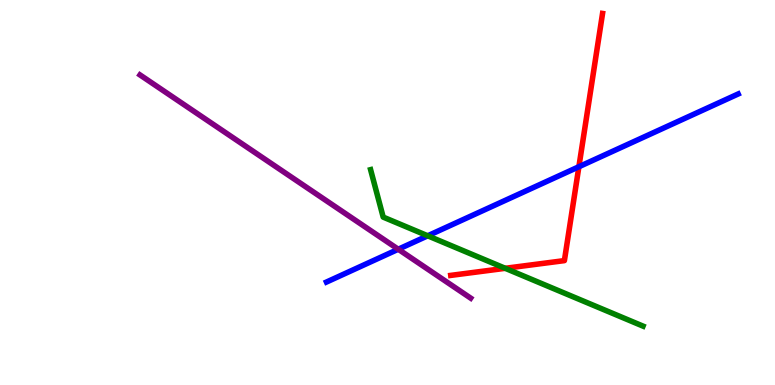[{'lines': ['blue', 'red'], 'intersections': [{'x': 7.47, 'y': 5.67}]}, {'lines': ['green', 'red'], 'intersections': [{'x': 6.52, 'y': 3.03}]}, {'lines': ['purple', 'red'], 'intersections': []}, {'lines': ['blue', 'green'], 'intersections': [{'x': 5.52, 'y': 3.88}]}, {'lines': ['blue', 'purple'], 'intersections': [{'x': 5.14, 'y': 3.53}]}, {'lines': ['green', 'purple'], 'intersections': []}]